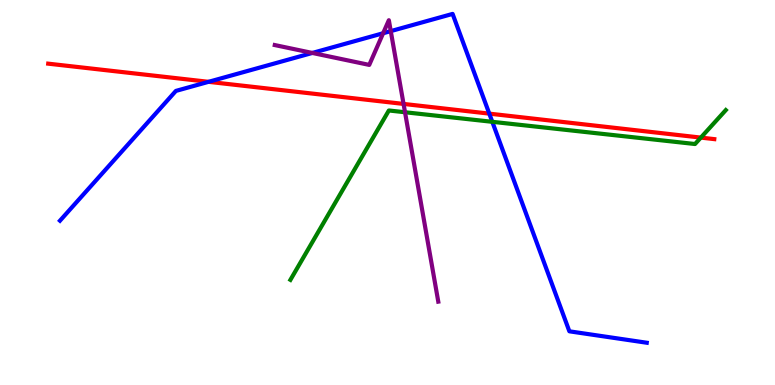[{'lines': ['blue', 'red'], 'intersections': [{'x': 2.69, 'y': 7.87}, {'x': 6.31, 'y': 7.05}]}, {'lines': ['green', 'red'], 'intersections': [{'x': 9.04, 'y': 6.43}]}, {'lines': ['purple', 'red'], 'intersections': [{'x': 5.21, 'y': 7.3}]}, {'lines': ['blue', 'green'], 'intersections': [{'x': 6.35, 'y': 6.84}]}, {'lines': ['blue', 'purple'], 'intersections': [{'x': 4.03, 'y': 8.62}, {'x': 4.94, 'y': 9.14}, {'x': 5.04, 'y': 9.19}]}, {'lines': ['green', 'purple'], 'intersections': [{'x': 5.23, 'y': 7.08}]}]